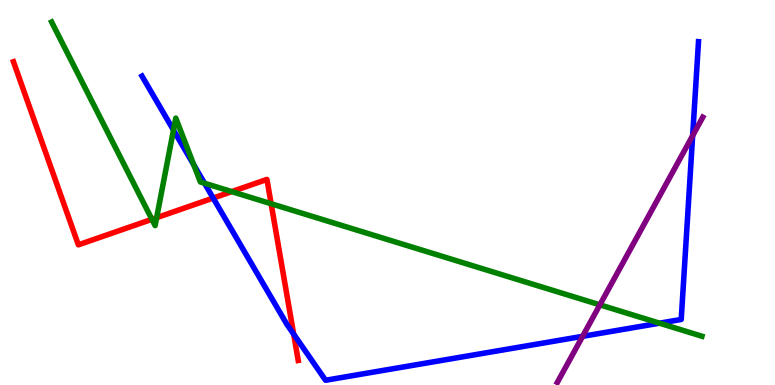[{'lines': ['blue', 'red'], 'intersections': [{'x': 2.75, 'y': 4.86}, {'x': 3.79, 'y': 1.32}]}, {'lines': ['green', 'red'], 'intersections': [{'x': 1.96, 'y': 4.3}, {'x': 2.02, 'y': 4.35}, {'x': 2.99, 'y': 5.02}, {'x': 3.5, 'y': 4.71}]}, {'lines': ['purple', 'red'], 'intersections': []}, {'lines': ['blue', 'green'], 'intersections': [{'x': 2.24, 'y': 6.62}, {'x': 2.5, 'y': 5.72}, {'x': 2.64, 'y': 5.24}, {'x': 8.51, 'y': 1.61}]}, {'lines': ['blue', 'purple'], 'intersections': [{'x': 7.52, 'y': 1.26}, {'x': 8.94, 'y': 6.48}]}, {'lines': ['green', 'purple'], 'intersections': [{'x': 7.74, 'y': 2.08}]}]